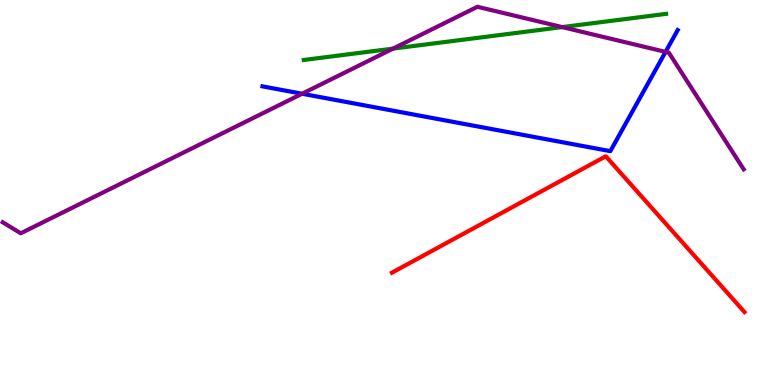[{'lines': ['blue', 'red'], 'intersections': []}, {'lines': ['green', 'red'], 'intersections': []}, {'lines': ['purple', 'red'], 'intersections': []}, {'lines': ['blue', 'green'], 'intersections': []}, {'lines': ['blue', 'purple'], 'intersections': [{'x': 3.9, 'y': 7.57}, {'x': 8.59, 'y': 8.65}]}, {'lines': ['green', 'purple'], 'intersections': [{'x': 5.07, 'y': 8.74}, {'x': 7.25, 'y': 9.3}]}]